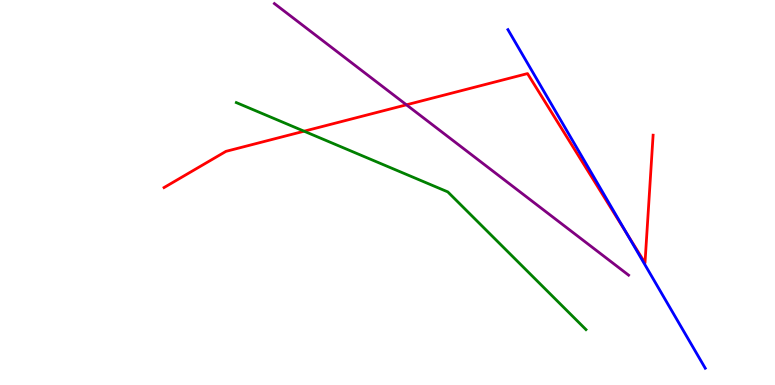[{'lines': ['blue', 'red'], 'intersections': [{'x': 8.08, 'y': 3.94}]}, {'lines': ['green', 'red'], 'intersections': [{'x': 3.92, 'y': 6.59}]}, {'lines': ['purple', 'red'], 'intersections': [{'x': 5.24, 'y': 7.28}]}, {'lines': ['blue', 'green'], 'intersections': []}, {'lines': ['blue', 'purple'], 'intersections': []}, {'lines': ['green', 'purple'], 'intersections': []}]